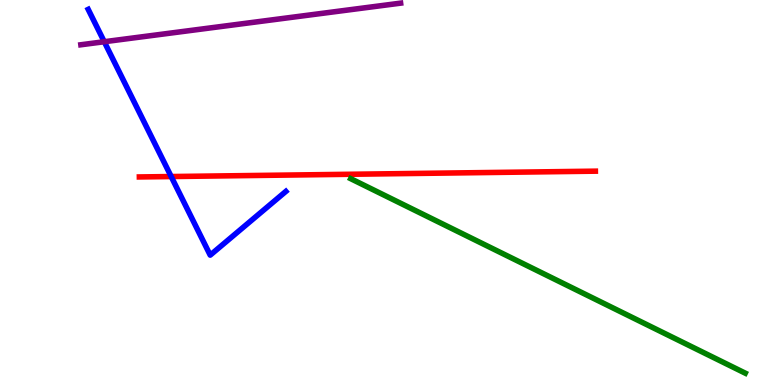[{'lines': ['blue', 'red'], 'intersections': [{'x': 2.21, 'y': 5.41}]}, {'lines': ['green', 'red'], 'intersections': []}, {'lines': ['purple', 'red'], 'intersections': []}, {'lines': ['blue', 'green'], 'intersections': []}, {'lines': ['blue', 'purple'], 'intersections': [{'x': 1.35, 'y': 8.92}]}, {'lines': ['green', 'purple'], 'intersections': []}]